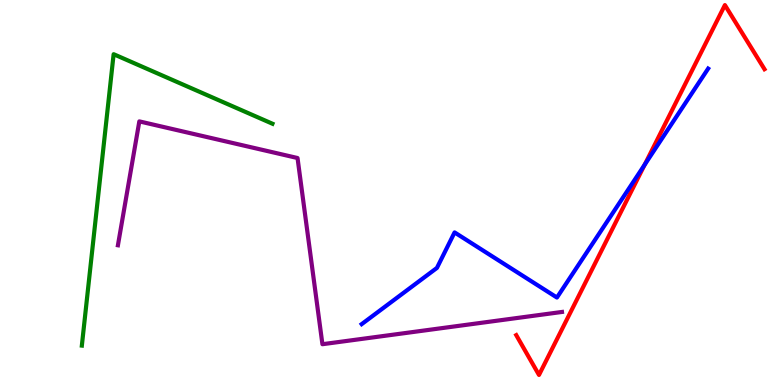[{'lines': ['blue', 'red'], 'intersections': [{'x': 8.32, 'y': 5.72}]}, {'lines': ['green', 'red'], 'intersections': []}, {'lines': ['purple', 'red'], 'intersections': []}, {'lines': ['blue', 'green'], 'intersections': []}, {'lines': ['blue', 'purple'], 'intersections': []}, {'lines': ['green', 'purple'], 'intersections': []}]